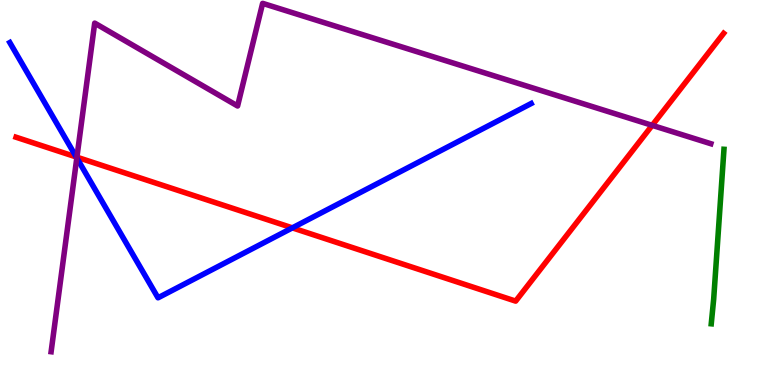[{'lines': ['blue', 'red'], 'intersections': [{'x': 0.984, 'y': 5.92}, {'x': 3.77, 'y': 4.08}]}, {'lines': ['green', 'red'], 'intersections': []}, {'lines': ['purple', 'red'], 'intersections': [{'x': 0.992, 'y': 5.92}, {'x': 8.42, 'y': 6.74}]}, {'lines': ['blue', 'green'], 'intersections': []}, {'lines': ['blue', 'purple'], 'intersections': [{'x': 0.991, 'y': 5.9}]}, {'lines': ['green', 'purple'], 'intersections': []}]